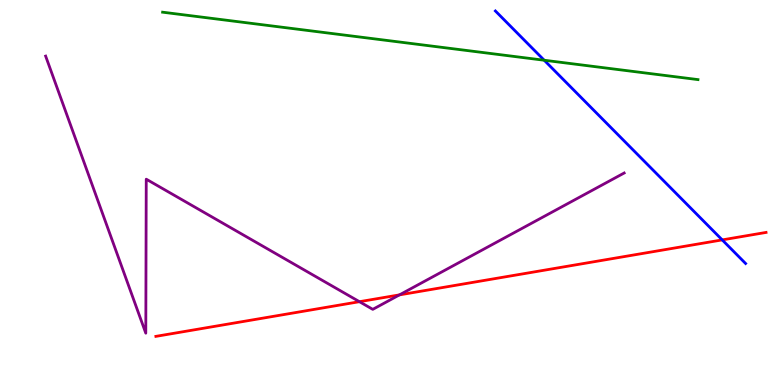[{'lines': ['blue', 'red'], 'intersections': [{'x': 9.32, 'y': 3.77}]}, {'lines': ['green', 'red'], 'intersections': []}, {'lines': ['purple', 'red'], 'intersections': [{'x': 4.64, 'y': 2.16}, {'x': 5.15, 'y': 2.34}]}, {'lines': ['blue', 'green'], 'intersections': [{'x': 7.02, 'y': 8.44}]}, {'lines': ['blue', 'purple'], 'intersections': []}, {'lines': ['green', 'purple'], 'intersections': []}]